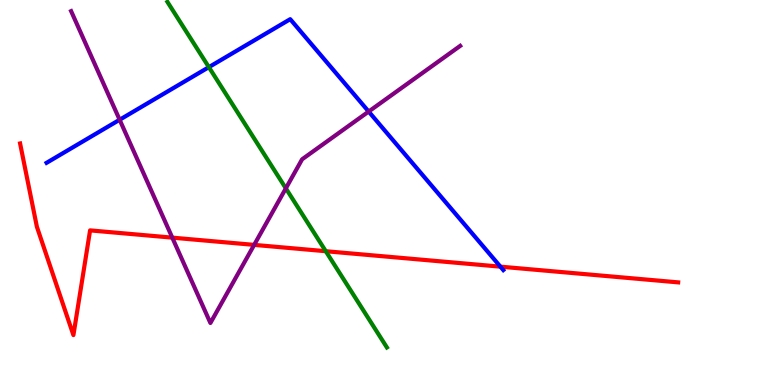[{'lines': ['blue', 'red'], 'intersections': [{'x': 6.46, 'y': 3.07}]}, {'lines': ['green', 'red'], 'intersections': [{'x': 4.2, 'y': 3.47}]}, {'lines': ['purple', 'red'], 'intersections': [{'x': 2.22, 'y': 3.83}, {'x': 3.28, 'y': 3.64}]}, {'lines': ['blue', 'green'], 'intersections': [{'x': 2.7, 'y': 8.26}]}, {'lines': ['blue', 'purple'], 'intersections': [{'x': 1.54, 'y': 6.89}, {'x': 4.76, 'y': 7.1}]}, {'lines': ['green', 'purple'], 'intersections': [{'x': 3.69, 'y': 5.11}]}]